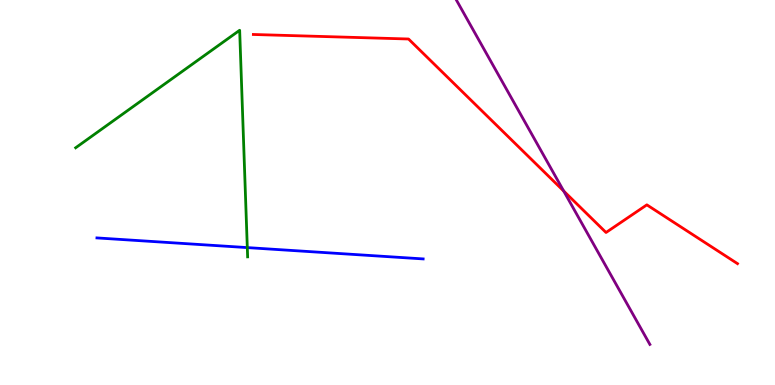[{'lines': ['blue', 'red'], 'intersections': []}, {'lines': ['green', 'red'], 'intersections': []}, {'lines': ['purple', 'red'], 'intersections': [{'x': 7.27, 'y': 5.04}]}, {'lines': ['blue', 'green'], 'intersections': [{'x': 3.19, 'y': 3.57}]}, {'lines': ['blue', 'purple'], 'intersections': []}, {'lines': ['green', 'purple'], 'intersections': []}]